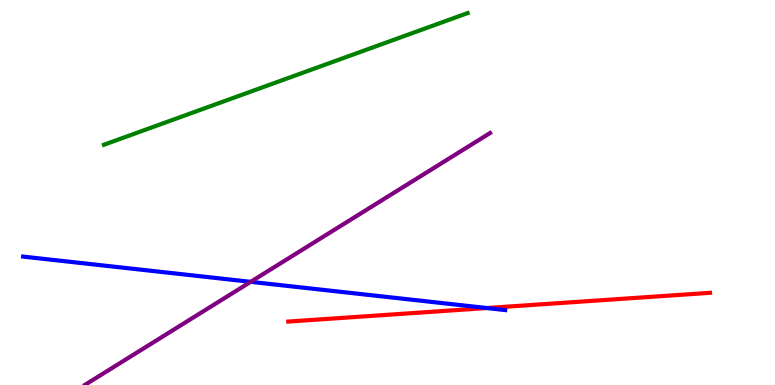[{'lines': ['blue', 'red'], 'intersections': [{'x': 6.28, 'y': 2.0}]}, {'lines': ['green', 'red'], 'intersections': []}, {'lines': ['purple', 'red'], 'intersections': []}, {'lines': ['blue', 'green'], 'intersections': []}, {'lines': ['blue', 'purple'], 'intersections': [{'x': 3.23, 'y': 2.68}]}, {'lines': ['green', 'purple'], 'intersections': []}]